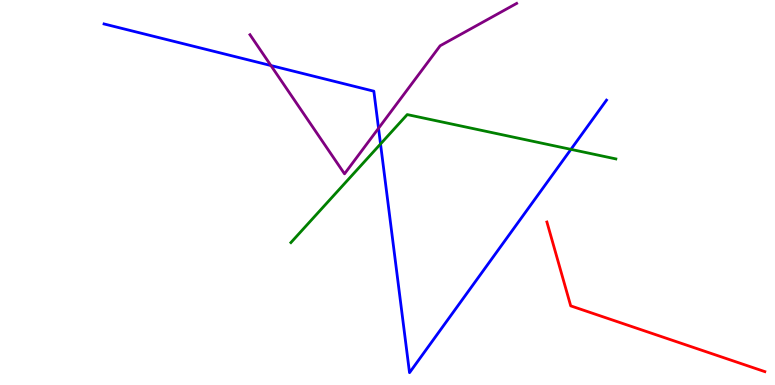[{'lines': ['blue', 'red'], 'intersections': []}, {'lines': ['green', 'red'], 'intersections': []}, {'lines': ['purple', 'red'], 'intersections': []}, {'lines': ['blue', 'green'], 'intersections': [{'x': 4.91, 'y': 6.26}, {'x': 7.37, 'y': 6.12}]}, {'lines': ['blue', 'purple'], 'intersections': [{'x': 3.5, 'y': 8.3}, {'x': 4.88, 'y': 6.67}]}, {'lines': ['green', 'purple'], 'intersections': []}]